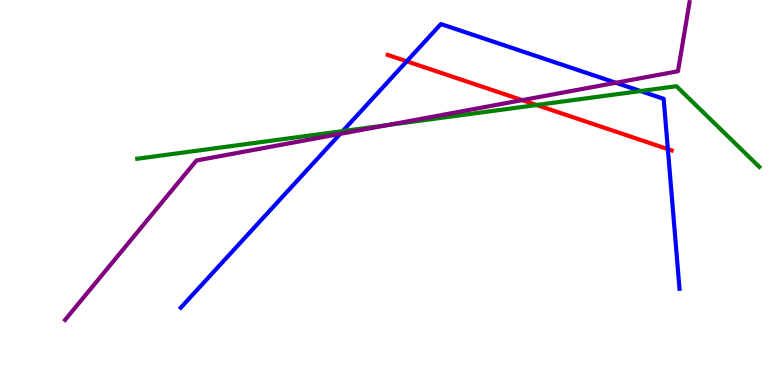[{'lines': ['blue', 'red'], 'intersections': [{'x': 5.25, 'y': 8.41}, {'x': 8.62, 'y': 6.13}]}, {'lines': ['green', 'red'], 'intersections': [{'x': 6.93, 'y': 7.27}]}, {'lines': ['purple', 'red'], 'intersections': [{'x': 6.74, 'y': 7.4}]}, {'lines': ['blue', 'green'], 'intersections': [{'x': 4.42, 'y': 6.59}, {'x': 8.26, 'y': 7.64}]}, {'lines': ['blue', 'purple'], 'intersections': [{'x': 4.39, 'y': 6.52}, {'x': 7.95, 'y': 7.85}]}, {'lines': ['green', 'purple'], 'intersections': [{'x': 5.0, 'y': 6.75}]}]